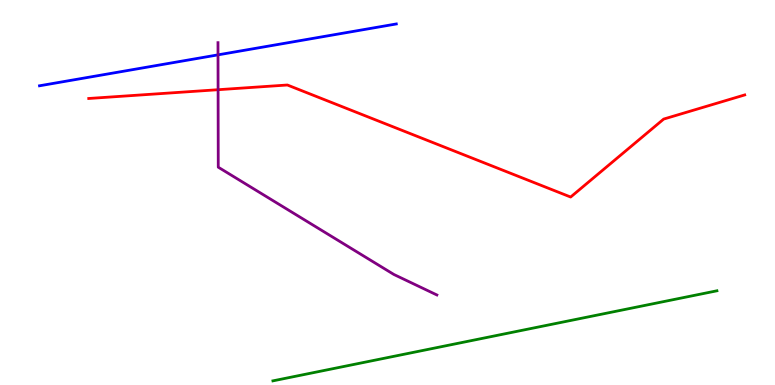[{'lines': ['blue', 'red'], 'intersections': []}, {'lines': ['green', 'red'], 'intersections': []}, {'lines': ['purple', 'red'], 'intersections': [{'x': 2.81, 'y': 7.67}]}, {'lines': ['blue', 'green'], 'intersections': []}, {'lines': ['blue', 'purple'], 'intersections': [{'x': 2.81, 'y': 8.58}]}, {'lines': ['green', 'purple'], 'intersections': []}]